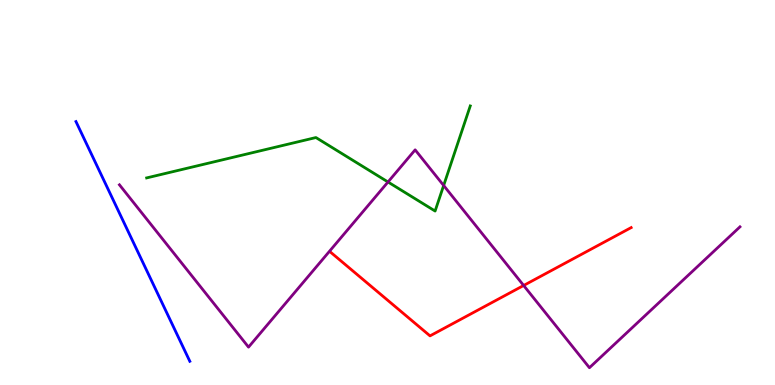[{'lines': ['blue', 'red'], 'intersections': []}, {'lines': ['green', 'red'], 'intersections': []}, {'lines': ['purple', 'red'], 'intersections': [{'x': 6.76, 'y': 2.58}]}, {'lines': ['blue', 'green'], 'intersections': []}, {'lines': ['blue', 'purple'], 'intersections': []}, {'lines': ['green', 'purple'], 'intersections': [{'x': 5.01, 'y': 5.27}, {'x': 5.72, 'y': 5.18}]}]